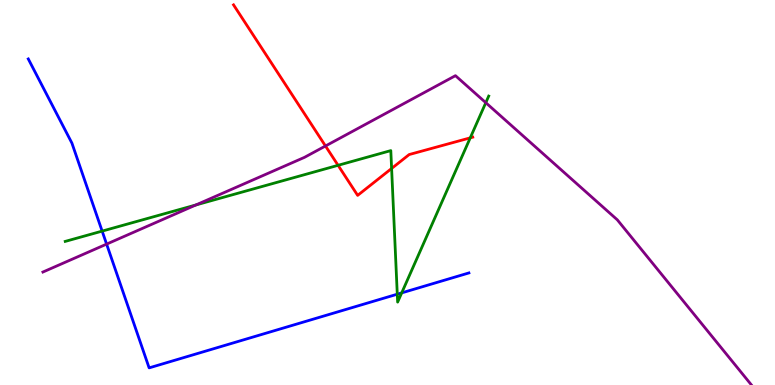[{'lines': ['blue', 'red'], 'intersections': []}, {'lines': ['green', 'red'], 'intersections': [{'x': 4.36, 'y': 5.71}, {'x': 5.05, 'y': 5.62}, {'x': 6.07, 'y': 6.42}]}, {'lines': ['purple', 'red'], 'intersections': [{'x': 4.2, 'y': 6.21}]}, {'lines': ['blue', 'green'], 'intersections': [{'x': 1.32, 'y': 4.0}, {'x': 5.13, 'y': 2.36}, {'x': 5.18, 'y': 2.39}]}, {'lines': ['blue', 'purple'], 'intersections': [{'x': 1.38, 'y': 3.66}]}, {'lines': ['green', 'purple'], 'intersections': [{'x': 2.53, 'y': 4.68}, {'x': 6.27, 'y': 7.33}]}]